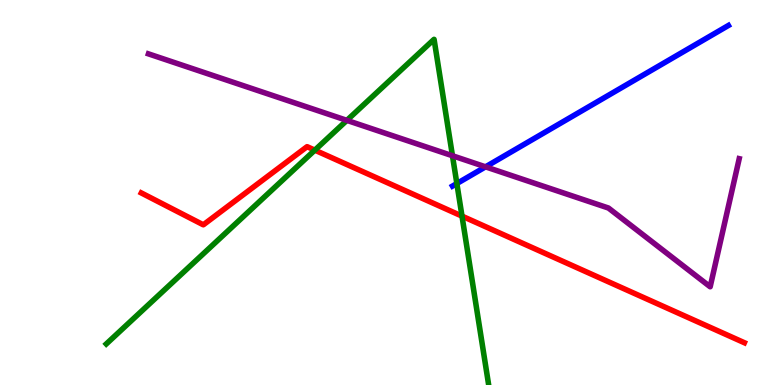[{'lines': ['blue', 'red'], 'intersections': []}, {'lines': ['green', 'red'], 'intersections': [{'x': 4.06, 'y': 6.1}, {'x': 5.96, 'y': 4.39}]}, {'lines': ['purple', 'red'], 'intersections': []}, {'lines': ['blue', 'green'], 'intersections': [{'x': 5.89, 'y': 5.23}]}, {'lines': ['blue', 'purple'], 'intersections': [{'x': 6.27, 'y': 5.67}]}, {'lines': ['green', 'purple'], 'intersections': [{'x': 4.48, 'y': 6.87}, {'x': 5.84, 'y': 5.95}]}]